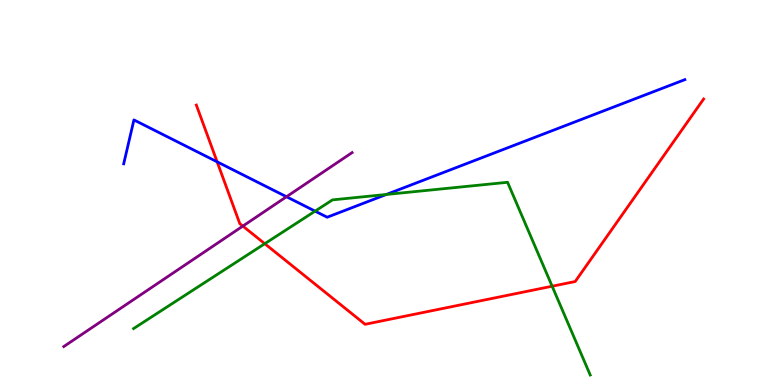[{'lines': ['blue', 'red'], 'intersections': [{'x': 2.8, 'y': 5.8}]}, {'lines': ['green', 'red'], 'intersections': [{'x': 3.42, 'y': 3.67}, {'x': 7.12, 'y': 2.57}]}, {'lines': ['purple', 'red'], 'intersections': [{'x': 3.13, 'y': 4.13}]}, {'lines': ['blue', 'green'], 'intersections': [{'x': 4.07, 'y': 4.52}, {'x': 4.98, 'y': 4.95}]}, {'lines': ['blue', 'purple'], 'intersections': [{'x': 3.7, 'y': 4.89}]}, {'lines': ['green', 'purple'], 'intersections': []}]